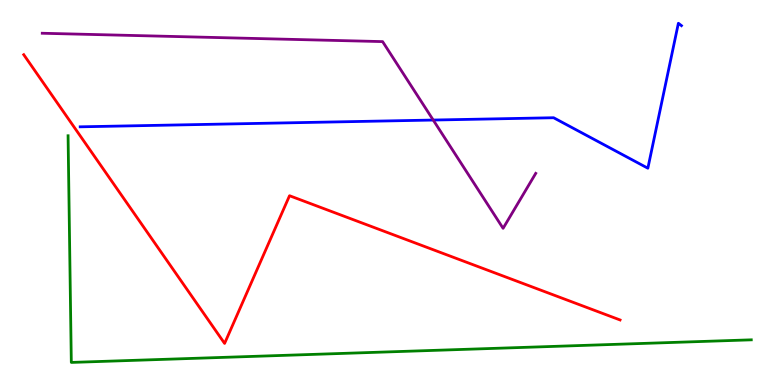[{'lines': ['blue', 'red'], 'intersections': []}, {'lines': ['green', 'red'], 'intersections': []}, {'lines': ['purple', 'red'], 'intersections': []}, {'lines': ['blue', 'green'], 'intersections': []}, {'lines': ['blue', 'purple'], 'intersections': [{'x': 5.59, 'y': 6.88}]}, {'lines': ['green', 'purple'], 'intersections': []}]